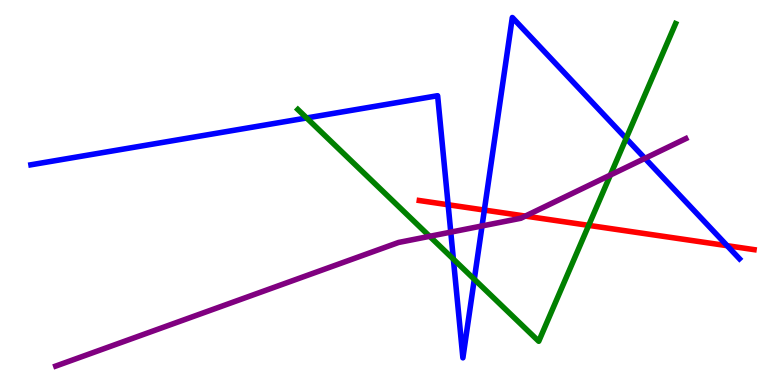[{'lines': ['blue', 'red'], 'intersections': [{'x': 5.78, 'y': 4.68}, {'x': 6.25, 'y': 4.54}, {'x': 9.38, 'y': 3.62}]}, {'lines': ['green', 'red'], 'intersections': [{'x': 7.6, 'y': 4.15}]}, {'lines': ['purple', 'red'], 'intersections': [{'x': 6.78, 'y': 4.39}]}, {'lines': ['blue', 'green'], 'intersections': [{'x': 3.96, 'y': 6.94}, {'x': 5.85, 'y': 3.27}, {'x': 6.12, 'y': 2.75}, {'x': 8.08, 'y': 6.41}]}, {'lines': ['blue', 'purple'], 'intersections': [{'x': 5.82, 'y': 3.97}, {'x': 6.22, 'y': 4.13}, {'x': 8.32, 'y': 5.89}]}, {'lines': ['green', 'purple'], 'intersections': [{'x': 5.54, 'y': 3.86}, {'x': 7.88, 'y': 5.45}]}]